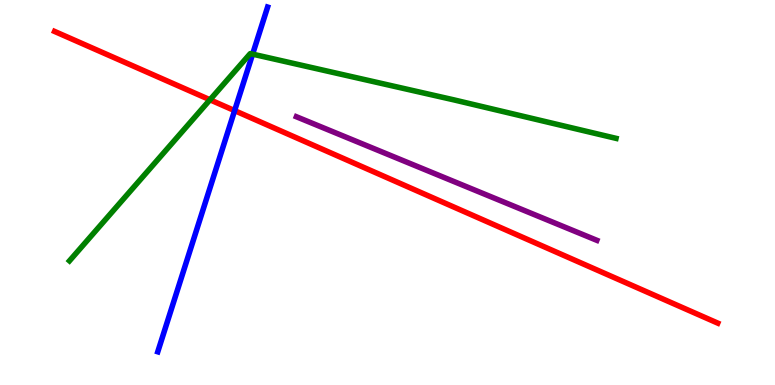[{'lines': ['blue', 'red'], 'intersections': [{'x': 3.03, 'y': 7.13}]}, {'lines': ['green', 'red'], 'intersections': [{'x': 2.71, 'y': 7.41}]}, {'lines': ['purple', 'red'], 'intersections': []}, {'lines': ['blue', 'green'], 'intersections': [{'x': 3.26, 'y': 8.59}]}, {'lines': ['blue', 'purple'], 'intersections': []}, {'lines': ['green', 'purple'], 'intersections': []}]